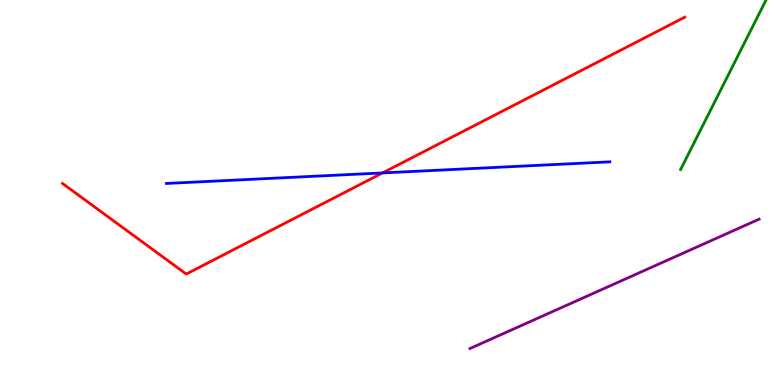[{'lines': ['blue', 'red'], 'intersections': [{'x': 4.94, 'y': 5.51}]}, {'lines': ['green', 'red'], 'intersections': []}, {'lines': ['purple', 'red'], 'intersections': []}, {'lines': ['blue', 'green'], 'intersections': []}, {'lines': ['blue', 'purple'], 'intersections': []}, {'lines': ['green', 'purple'], 'intersections': []}]